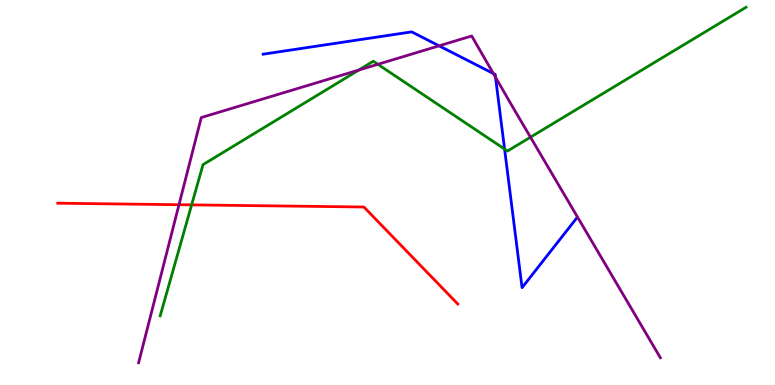[{'lines': ['blue', 'red'], 'intersections': []}, {'lines': ['green', 'red'], 'intersections': [{'x': 2.47, 'y': 4.68}]}, {'lines': ['purple', 'red'], 'intersections': [{'x': 2.31, 'y': 4.68}]}, {'lines': ['blue', 'green'], 'intersections': [{'x': 6.51, 'y': 6.13}]}, {'lines': ['blue', 'purple'], 'intersections': [{'x': 5.67, 'y': 8.81}, {'x': 6.37, 'y': 8.09}, {'x': 6.39, 'y': 7.99}]}, {'lines': ['green', 'purple'], 'intersections': [{'x': 4.63, 'y': 8.18}, {'x': 4.88, 'y': 8.33}, {'x': 6.84, 'y': 6.44}]}]